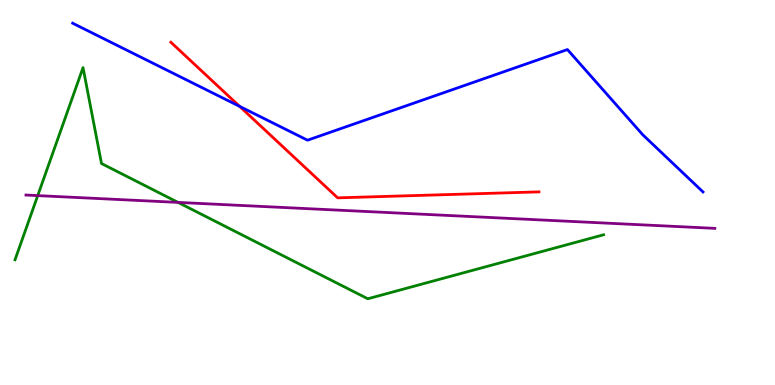[{'lines': ['blue', 'red'], 'intersections': [{'x': 3.09, 'y': 7.24}]}, {'lines': ['green', 'red'], 'intersections': []}, {'lines': ['purple', 'red'], 'intersections': []}, {'lines': ['blue', 'green'], 'intersections': []}, {'lines': ['blue', 'purple'], 'intersections': []}, {'lines': ['green', 'purple'], 'intersections': [{'x': 0.487, 'y': 4.92}, {'x': 2.3, 'y': 4.74}]}]